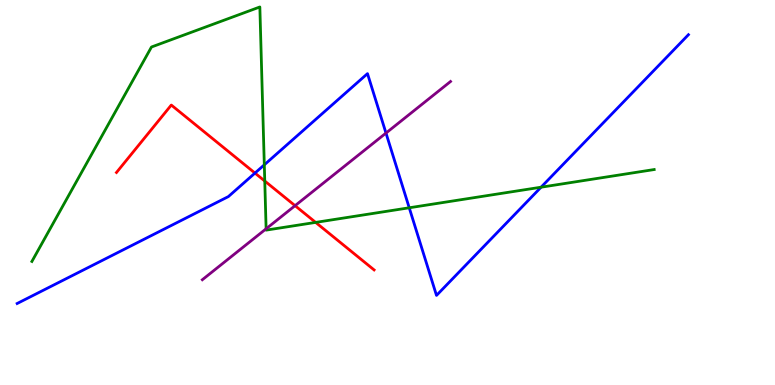[{'lines': ['blue', 'red'], 'intersections': [{'x': 3.29, 'y': 5.5}]}, {'lines': ['green', 'red'], 'intersections': [{'x': 3.42, 'y': 5.3}, {'x': 4.07, 'y': 4.22}]}, {'lines': ['purple', 'red'], 'intersections': [{'x': 3.81, 'y': 4.66}]}, {'lines': ['blue', 'green'], 'intersections': [{'x': 3.41, 'y': 5.72}, {'x': 5.28, 'y': 4.6}, {'x': 6.98, 'y': 5.14}]}, {'lines': ['blue', 'purple'], 'intersections': [{'x': 4.98, 'y': 6.54}]}, {'lines': ['green', 'purple'], 'intersections': [{'x': 3.43, 'y': 4.06}]}]